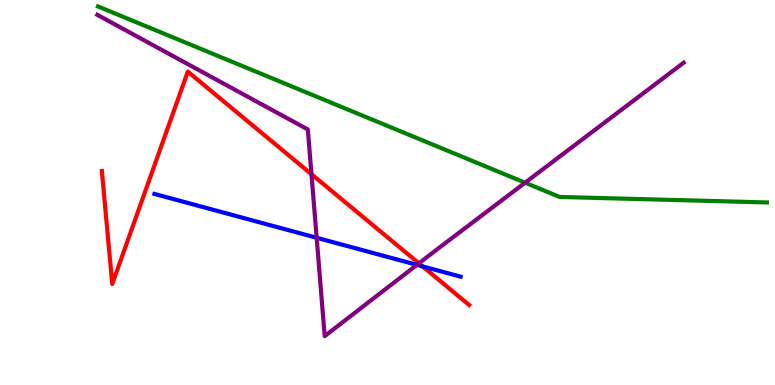[{'lines': ['blue', 'red'], 'intersections': [{'x': 5.45, 'y': 3.08}]}, {'lines': ['green', 'red'], 'intersections': []}, {'lines': ['purple', 'red'], 'intersections': [{'x': 4.02, 'y': 5.48}, {'x': 5.41, 'y': 3.16}]}, {'lines': ['blue', 'green'], 'intersections': []}, {'lines': ['blue', 'purple'], 'intersections': [{'x': 4.09, 'y': 3.82}, {'x': 5.38, 'y': 3.12}]}, {'lines': ['green', 'purple'], 'intersections': [{'x': 6.78, 'y': 5.25}]}]